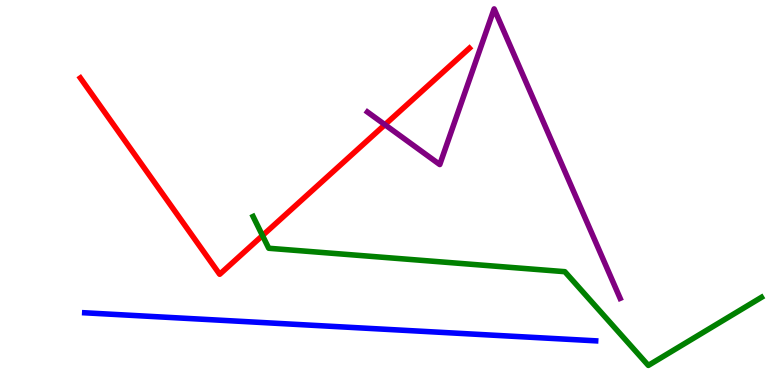[{'lines': ['blue', 'red'], 'intersections': []}, {'lines': ['green', 'red'], 'intersections': [{'x': 3.39, 'y': 3.88}]}, {'lines': ['purple', 'red'], 'intersections': [{'x': 4.97, 'y': 6.76}]}, {'lines': ['blue', 'green'], 'intersections': []}, {'lines': ['blue', 'purple'], 'intersections': []}, {'lines': ['green', 'purple'], 'intersections': []}]